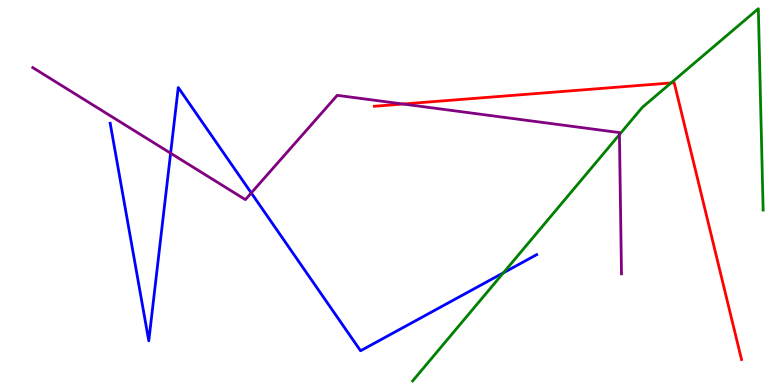[{'lines': ['blue', 'red'], 'intersections': []}, {'lines': ['green', 'red'], 'intersections': [{'x': 8.66, 'y': 7.85}]}, {'lines': ['purple', 'red'], 'intersections': [{'x': 5.2, 'y': 7.3}]}, {'lines': ['blue', 'green'], 'intersections': [{'x': 6.5, 'y': 2.91}]}, {'lines': ['blue', 'purple'], 'intersections': [{'x': 2.2, 'y': 6.02}, {'x': 3.24, 'y': 4.99}]}, {'lines': ['green', 'purple'], 'intersections': [{'x': 7.99, 'y': 6.5}]}]